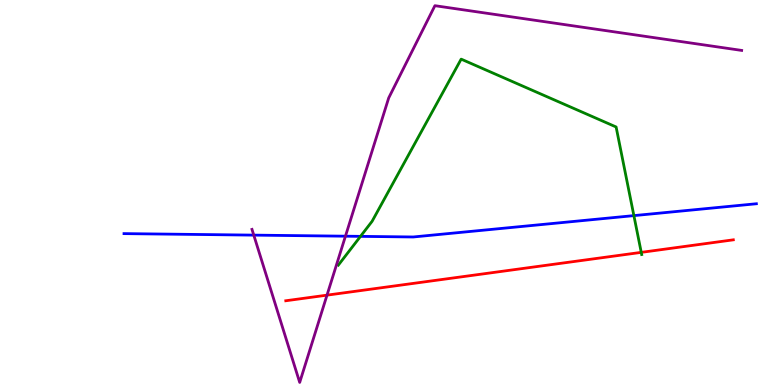[{'lines': ['blue', 'red'], 'intersections': []}, {'lines': ['green', 'red'], 'intersections': [{'x': 8.27, 'y': 3.45}]}, {'lines': ['purple', 'red'], 'intersections': [{'x': 4.22, 'y': 2.33}]}, {'lines': ['blue', 'green'], 'intersections': [{'x': 4.65, 'y': 3.86}, {'x': 8.18, 'y': 4.4}]}, {'lines': ['blue', 'purple'], 'intersections': [{'x': 3.27, 'y': 3.89}, {'x': 4.46, 'y': 3.87}]}, {'lines': ['green', 'purple'], 'intersections': []}]